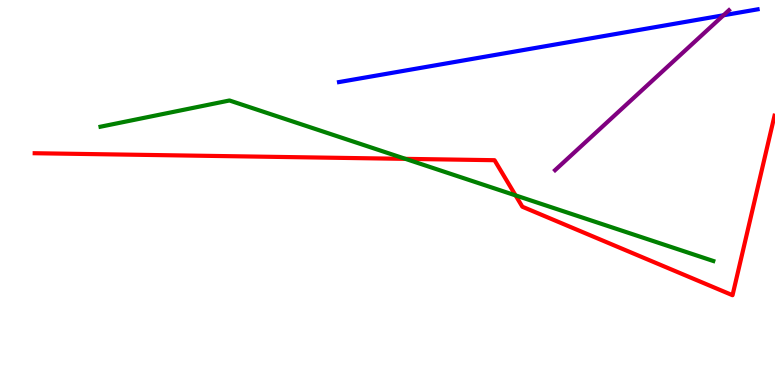[{'lines': ['blue', 'red'], 'intersections': []}, {'lines': ['green', 'red'], 'intersections': [{'x': 5.23, 'y': 5.87}, {'x': 6.65, 'y': 4.92}]}, {'lines': ['purple', 'red'], 'intersections': []}, {'lines': ['blue', 'green'], 'intersections': []}, {'lines': ['blue', 'purple'], 'intersections': [{'x': 9.34, 'y': 9.6}]}, {'lines': ['green', 'purple'], 'intersections': []}]